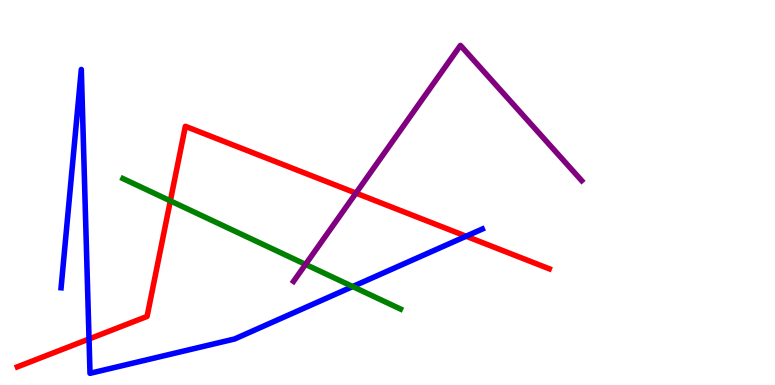[{'lines': ['blue', 'red'], 'intersections': [{'x': 1.15, 'y': 1.19}, {'x': 6.01, 'y': 3.86}]}, {'lines': ['green', 'red'], 'intersections': [{'x': 2.2, 'y': 4.78}]}, {'lines': ['purple', 'red'], 'intersections': [{'x': 4.59, 'y': 4.98}]}, {'lines': ['blue', 'green'], 'intersections': [{'x': 4.55, 'y': 2.56}]}, {'lines': ['blue', 'purple'], 'intersections': []}, {'lines': ['green', 'purple'], 'intersections': [{'x': 3.94, 'y': 3.13}]}]